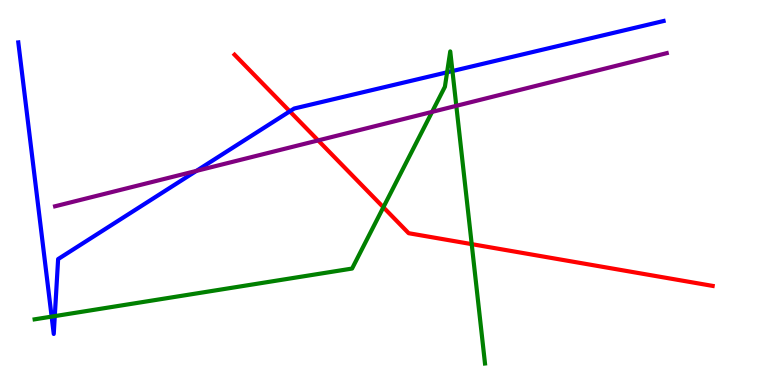[{'lines': ['blue', 'red'], 'intersections': [{'x': 3.74, 'y': 7.11}]}, {'lines': ['green', 'red'], 'intersections': [{'x': 4.95, 'y': 4.62}, {'x': 6.09, 'y': 3.66}]}, {'lines': ['purple', 'red'], 'intersections': [{'x': 4.11, 'y': 6.35}]}, {'lines': ['blue', 'green'], 'intersections': [{'x': 0.666, 'y': 1.78}, {'x': 0.707, 'y': 1.79}, {'x': 5.77, 'y': 8.12}, {'x': 5.84, 'y': 8.15}]}, {'lines': ['blue', 'purple'], 'intersections': [{'x': 2.53, 'y': 5.56}]}, {'lines': ['green', 'purple'], 'intersections': [{'x': 5.58, 'y': 7.09}, {'x': 5.89, 'y': 7.25}]}]